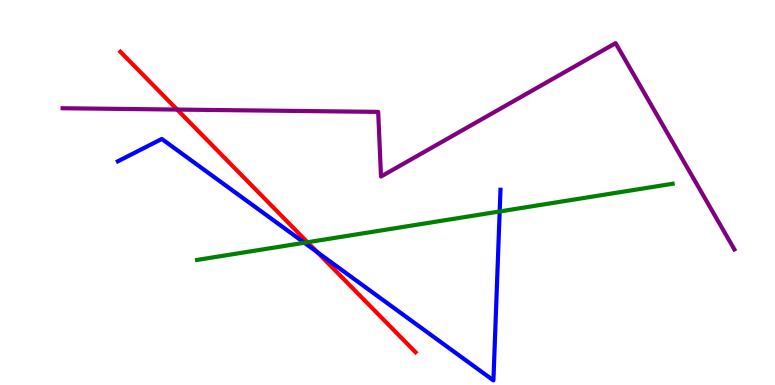[{'lines': ['blue', 'red'], 'intersections': [{'x': 4.09, 'y': 3.45}]}, {'lines': ['green', 'red'], 'intersections': [{'x': 3.97, 'y': 3.71}]}, {'lines': ['purple', 'red'], 'intersections': [{'x': 2.29, 'y': 7.15}]}, {'lines': ['blue', 'green'], 'intersections': [{'x': 3.93, 'y': 3.69}, {'x': 6.45, 'y': 4.51}]}, {'lines': ['blue', 'purple'], 'intersections': []}, {'lines': ['green', 'purple'], 'intersections': []}]